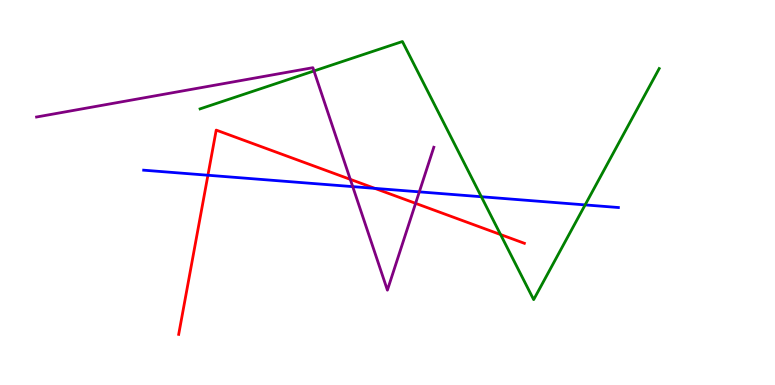[{'lines': ['blue', 'red'], 'intersections': [{'x': 2.68, 'y': 5.45}, {'x': 4.84, 'y': 5.11}]}, {'lines': ['green', 'red'], 'intersections': [{'x': 6.46, 'y': 3.91}]}, {'lines': ['purple', 'red'], 'intersections': [{'x': 4.52, 'y': 5.34}, {'x': 5.36, 'y': 4.72}]}, {'lines': ['blue', 'green'], 'intersections': [{'x': 6.21, 'y': 4.89}, {'x': 7.55, 'y': 4.68}]}, {'lines': ['blue', 'purple'], 'intersections': [{'x': 4.55, 'y': 5.15}, {'x': 5.41, 'y': 5.02}]}, {'lines': ['green', 'purple'], 'intersections': [{'x': 4.05, 'y': 8.16}]}]